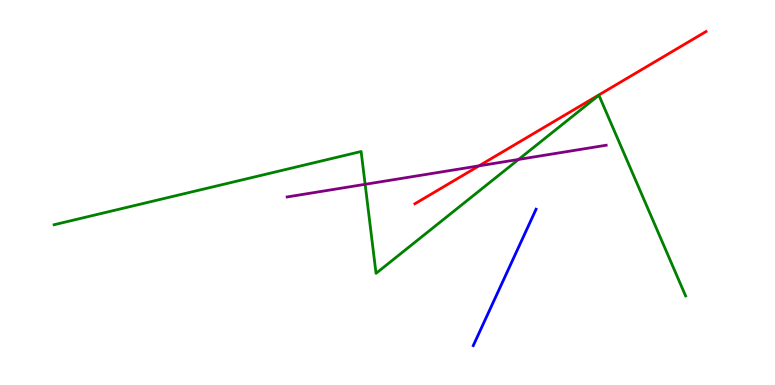[{'lines': ['blue', 'red'], 'intersections': []}, {'lines': ['green', 'red'], 'intersections': []}, {'lines': ['purple', 'red'], 'intersections': [{'x': 6.18, 'y': 5.69}]}, {'lines': ['blue', 'green'], 'intersections': []}, {'lines': ['blue', 'purple'], 'intersections': []}, {'lines': ['green', 'purple'], 'intersections': [{'x': 4.71, 'y': 5.21}, {'x': 6.69, 'y': 5.86}]}]